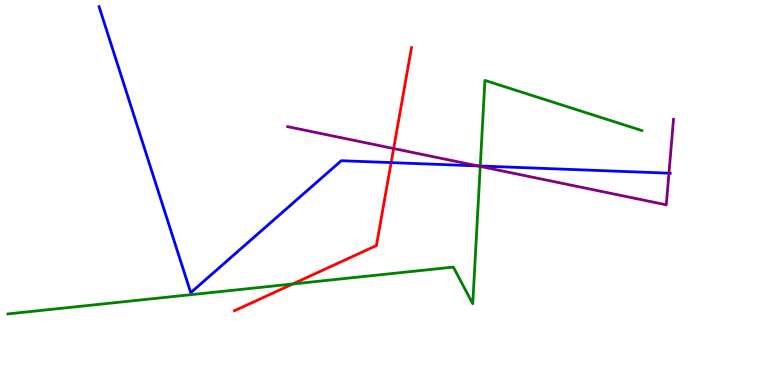[{'lines': ['blue', 'red'], 'intersections': [{'x': 5.05, 'y': 5.78}]}, {'lines': ['green', 'red'], 'intersections': [{'x': 3.78, 'y': 2.62}]}, {'lines': ['purple', 'red'], 'intersections': [{'x': 5.08, 'y': 6.14}]}, {'lines': ['blue', 'green'], 'intersections': [{'x': 6.2, 'y': 5.69}]}, {'lines': ['blue', 'purple'], 'intersections': [{'x': 6.17, 'y': 5.69}, {'x': 8.63, 'y': 5.5}]}, {'lines': ['green', 'purple'], 'intersections': [{'x': 6.2, 'y': 5.68}]}]